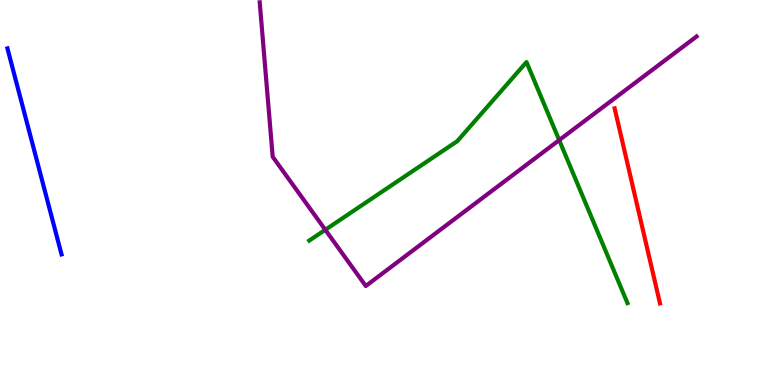[{'lines': ['blue', 'red'], 'intersections': []}, {'lines': ['green', 'red'], 'intersections': []}, {'lines': ['purple', 'red'], 'intersections': []}, {'lines': ['blue', 'green'], 'intersections': []}, {'lines': ['blue', 'purple'], 'intersections': []}, {'lines': ['green', 'purple'], 'intersections': [{'x': 4.2, 'y': 4.03}, {'x': 7.22, 'y': 6.36}]}]